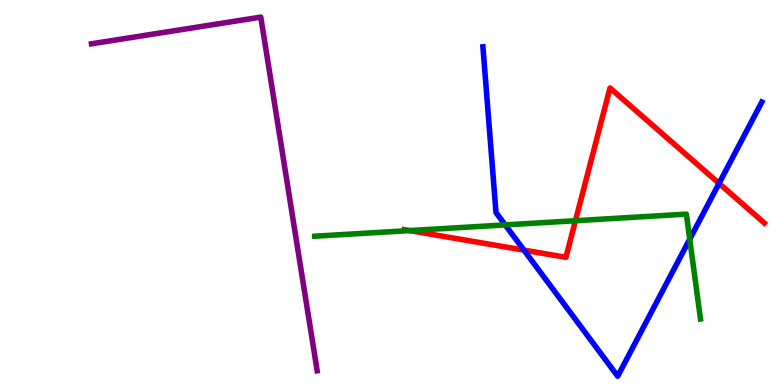[{'lines': ['blue', 'red'], 'intersections': [{'x': 6.76, 'y': 3.5}, {'x': 9.28, 'y': 5.24}]}, {'lines': ['green', 'red'], 'intersections': [{'x': 5.29, 'y': 4.01}, {'x': 7.43, 'y': 4.27}]}, {'lines': ['purple', 'red'], 'intersections': []}, {'lines': ['blue', 'green'], 'intersections': [{'x': 6.52, 'y': 4.16}, {'x': 8.9, 'y': 3.79}]}, {'lines': ['blue', 'purple'], 'intersections': []}, {'lines': ['green', 'purple'], 'intersections': []}]